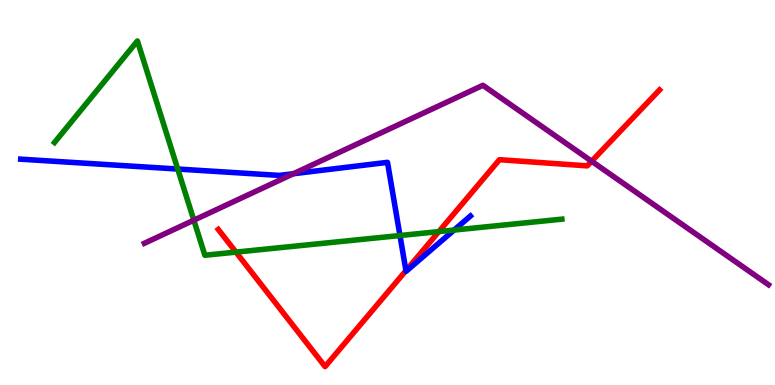[{'lines': ['blue', 'red'], 'intersections': [{'x': 5.24, 'y': 2.97}]}, {'lines': ['green', 'red'], 'intersections': [{'x': 3.04, 'y': 3.45}, {'x': 5.66, 'y': 3.98}]}, {'lines': ['purple', 'red'], 'intersections': [{'x': 7.63, 'y': 5.81}]}, {'lines': ['blue', 'green'], 'intersections': [{'x': 2.29, 'y': 5.61}, {'x': 5.16, 'y': 3.88}, {'x': 5.86, 'y': 4.02}]}, {'lines': ['blue', 'purple'], 'intersections': [{'x': 3.79, 'y': 5.49}]}, {'lines': ['green', 'purple'], 'intersections': [{'x': 2.5, 'y': 4.28}]}]